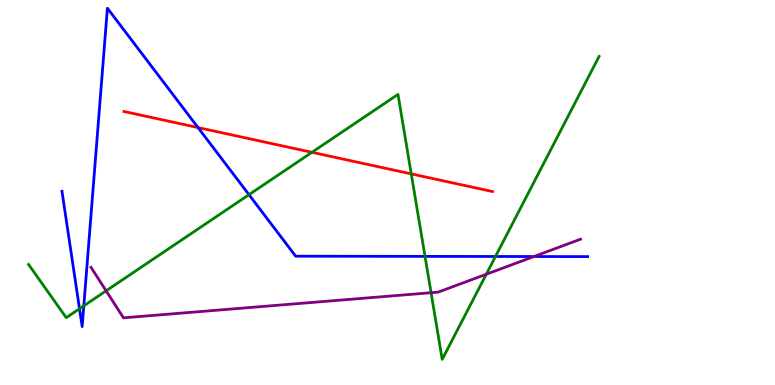[{'lines': ['blue', 'red'], 'intersections': [{'x': 2.56, 'y': 6.69}]}, {'lines': ['green', 'red'], 'intersections': [{'x': 4.02, 'y': 6.04}, {'x': 5.31, 'y': 5.48}]}, {'lines': ['purple', 'red'], 'intersections': []}, {'lines': ['blue', 'green'], 'intersections': [{'x': 1.03, 'y': 1.98}, {'x': 1.08, 'y': 2.06}, {'x': 3.21, 'y': 4.94}, {'x': 5.48, 'y': 3.34}, {'x': 6.39, 'y': 3.34}]}, {'lines': ['blue', 'purple'], 'intersections': [{'x': 6.89, 'y': 3.34}]}, {'lines': ['green', 'purple'], 'intersections': [{'x': 1.37, 'y': 2.45}, {'x': 5.56, 'y': 2.4}, {'x': 6.27, 'y': 2.88}]}]